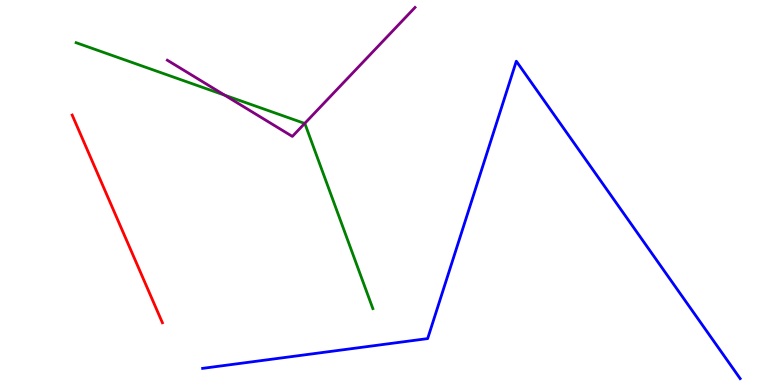[{'lines': ['blue', 'red'], 'intersections': []}, {'lines': ['green', 'red'], 'intersections': []}, {'lines': ['purple', 'red'], 'intersections': []}, {'lines': ['blue', 'green'], 'intersections': []}, {'lines': ['blue', 'purple'], 'intersections': []}, {'lines': ['green', 'purple'], 'intersections': [{'x': 2.9, 'y': 7.53}, {'x': 3.93, 'y': 6.79}]}]